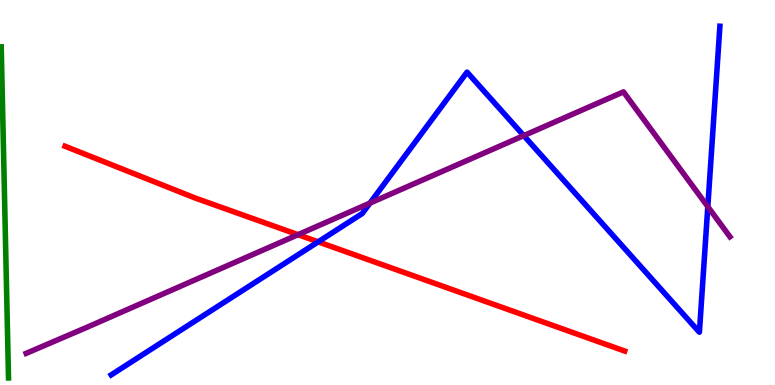[{'lines': ['blue', 'red'], 'intersections': [{'x': 4.11, 'y': 3.72}]}, {'lines': ['green', 'red'], 'intersections': []}, {'lines': ['purple', 'red'], 'intersections': [{'x': 3.85, 'y': 3.9}]}, {'lines': ['blue', 'green'], 'intersections': []}, {'lines': ['blue', 'purple'], 'intersections': [{'x': 4.77, 'y': 4.72}, {'x': 6.76, 'y': 6.48}, {'x': 9.13, 'y': 4.63}]}, {'lines': ['green', 'purple'], 'intersections': []}]